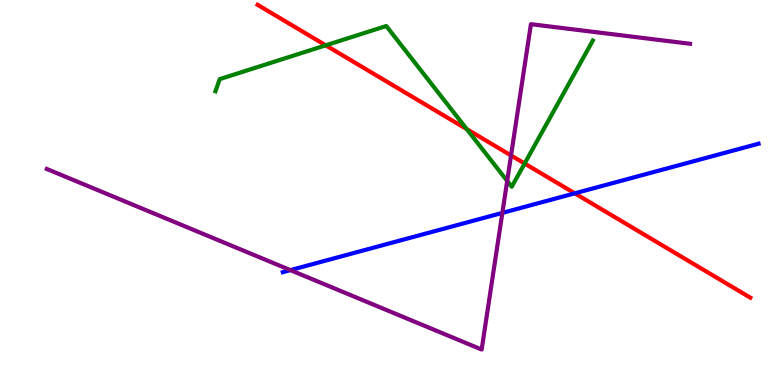[{'lines': ['blue', 'red'], 'intersections': [{'x': 7.42, 'y': 4.98}]}, {'lines': ['green', 'red'], 'intersections': [{'x': 4.2, 'y': 8.82}, {'x': 6.02, 'y': 6.65}, {'x': 6.77, 'y': 5.75}]}, {'lines': ['purple', 'red'], 'intersections': [{'x': 6.59, 'y': 5.96}]}, {'lines': ['blue', 'green'], 'intersections': []}, {'lines': ['blue', 'purple'], 'intersections': [{'x': 3.75, 'y': 2.98}, {'x': 6.48, 'y': 4.47}]}, {'lines': ['green', 'purple'], 'intersections': [{'x': 6.54, 'y': 5.3}]}]